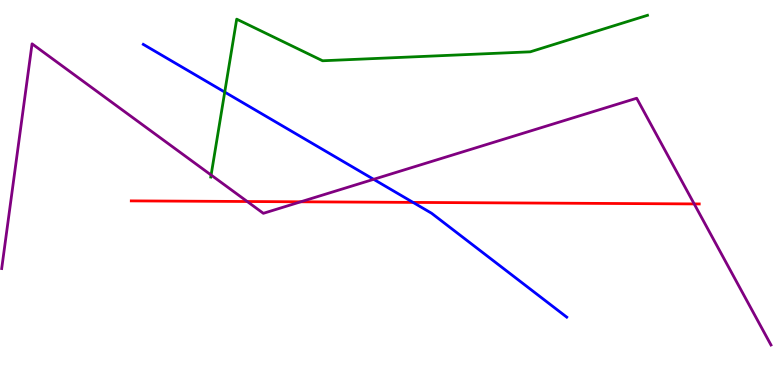[{'lines': ['blue', 'red'], 'intersections': [{'x': 5.33, 'y': 4.74}]}, {'lines': ['green', 'red'], 'intersections': []}, {'lines': ['purple', 'red'], 'intersections': [{'x': 3.19, 'y': 4.77}, {'x': 3.88, 'y': 4.76}, {'x': 8.96, 'y': 4.7}]}, {'lines': ['blue', 'green'], 'intersections': [{'x': 2.9, 'y': 7.61}]}, {'lines': ['blue', 'purple'], 'intersections': [{'x': 4.82, 'y': 5.34}]}, {'lines': ['green', 'purple'], 'intersections': [{'x': 2.72, 'y': 5.45}]}]